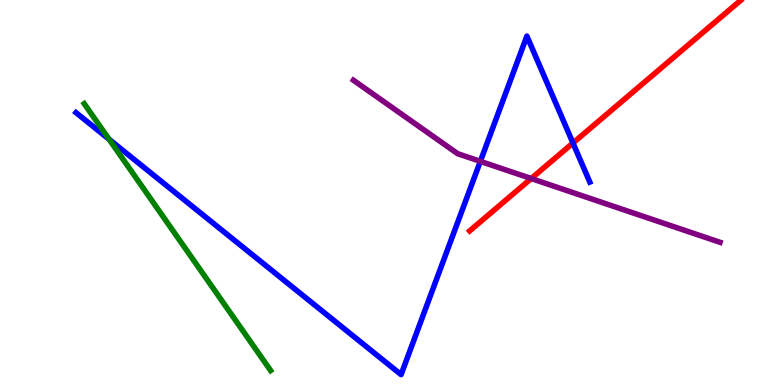[{'lines': ['blue', 'red'], 'intersections': [{'x': 7.39, 'y': 6.29}]}, {'lines': ['green', 'red'], 'intersections': []}, {'lines': ['purple', 'red'], 'intersections': [{'x': 6.85, 'y': 5.36}]}, {'lines': ['blue', 'green'], 'intersections': [{'x': 1.41, 'y': 6.38}]}, {'lines': ['blue', 'purple'], 'intersections': [{'x': 6.2, 'y': 5.81}]}, {'lines': ['green', 'purple'], 'intersections': []}]